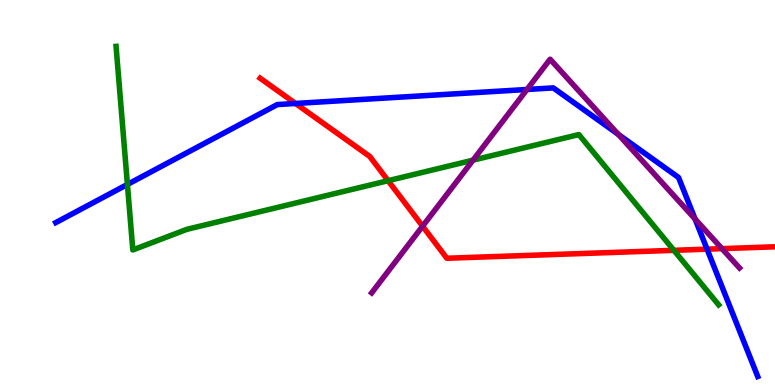[{'lines': ['blue', 'red'], 'intersections': [{'x': 3.81, 'y': 7.31}, {'x': 9.12, 'y': 3.53}]}, {'lines': ['green', 'red'], 'intersections': [{'x': 5.01, 'y': 5.31}, {'x': 8.7, 'y': 3.5}]}, {'lines': ['purple', 'red'], 'intersections': [{'x': 5.45, 'y': 4.12}, {'x': 9.32, 'y': 3.54}]}, {'lines': ['blue', 'green'], 'intersections': [{'x': 1.64, 'y': 5.21}]}, {'lines': ['blue', 'purple'], 'intersections': [{'x': 6.8, 'y': 7.68}, {'x': 7.98, 'y': 6.51}, {'x': 8.97, 'y': 4.31}]}, {'lines': ['green', 'purple'], 'intersections': [{'x': 6.1, 'y': 5.84}]}]